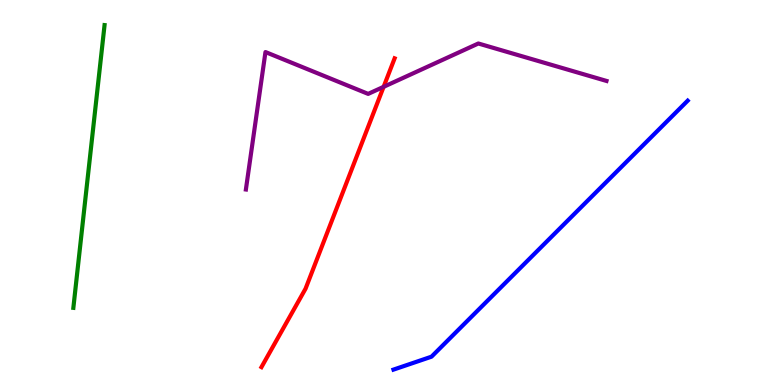[{'lines': ['blue', 'red'], 'intersections': []}, {'lines': ['green', 'red'], 'intersections': []}, {'lines': ['purple', 'red'], 'intersections': [{'x': 4.95, 'y': 7.74}]}, {'lines': ['blue', 'green'], 'intersections': []}, {'lines': ['blue', 'purple'], 'intersections': []}, {'lines': ['green', 'purple'], 'intersections': []}]